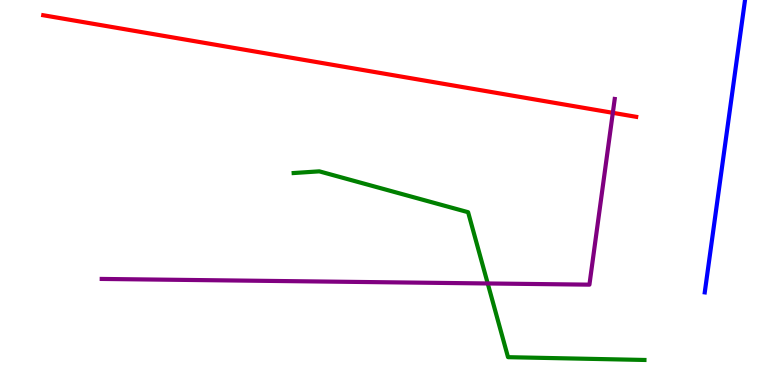[{'lines': ['blue', 'red'], 'intersections': []}, {'lines': ['green', 'red'], 'intersections': []}, {'lines': ['purple', 'red'], 'intersections': [{'x': 7.91, 'y': 7.07}]}, {'lines': ['blue', 'green'], 'intersections': []}, {'lines': ['blue', 'purple'], 'intersections': []}, {'lines': ['green', 'purple'], 'intersections': [{'x': 6.29, 'y': 2.64}]}]